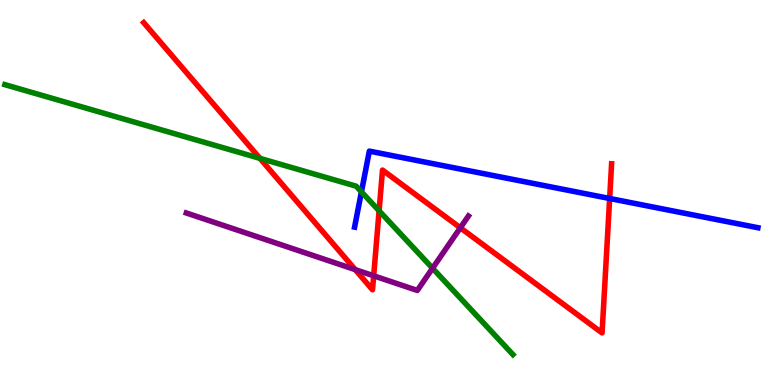[{'lines': ['blue', 'red'], 'intersections': [{'x': 7.87, 'y': 4.84}]}, {'lines': ['green', 'red'], 'intersections': [{'x': 3.35, 'y': 5.89}, {'x': 4.89, 'y': 4.52}]}, {'lines': ['purple', 'red'], 'intersections': [{'x': 4.58, 'y': 3.0}, {'x': 4.82, 'y': 2.84}, {'x': 5.94, 'y': 4.08}]}, {'lines': ['blue', 'green'], 'intersections': [{'x': 4.66, 'y': 5.02}]}, {'lines': ['blue', 'purple'], 'intersections': []}, {'lines': ['green', 'purple'], 'intersections': [{'x': 5.58, 'y': 3.03}]}]